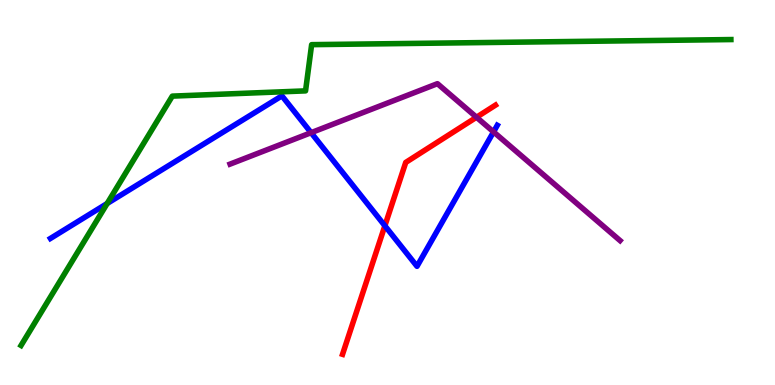[{'lines': ['blue', 'red'], 'intersections': [{'x': 4.97, 'y': 4.14}]}, {'lines': ['green', 'red'], 'intersections': []}, {'lines': ['purple', 'red'], 'intersections': [{'x': 6.15, 'y': 6.95}]}, {'lines': ['blue', 'green'], 'intersections': [{'x': 1.38, 'y': 4.71}]}, {'lines': ['blue', 'purple'], 'intersections': [{'x': 4.01, 'y': 6.55}, {'x': 6.37, 'y': 6.57}]}, {'lines': ['green', 'purple'], 'intersections': []}]